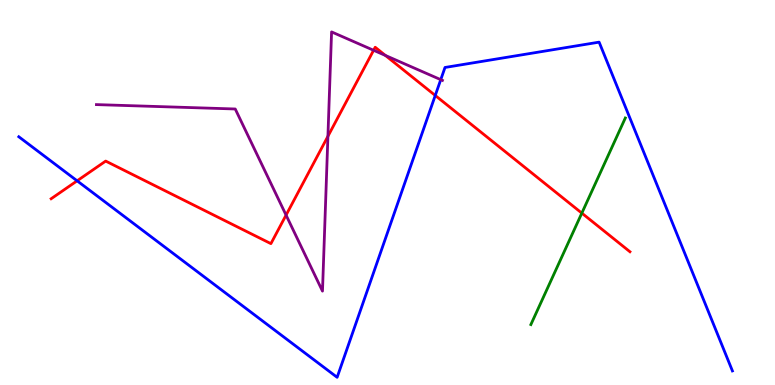[{'lines': ['blue', 'red'], 'intersections': [{'x': 0.995, 'y': 5.3}, {'x': 5.62, 'y': 7.52}]}, {'lines': ['green', 'red'], 'intersections': [{'x': 7.51, 'y': 4.46}]}, {'lines': ['purple', 'red'], 'intersections': [{'x': 3.69, 'y': 4.41}, {'x': 4.23, 'y': 6.46}, {'x': 4.82, 'y': 8.69}, {'x': 4.97, 'y': 8.56}]}, {'lines': ['blue', 'green'], 'intersections': []}, {'lines': ['blue', 'purple'], 'intersections': [{'x': 5.69, 'y': 7.93}]}, {'lines': ['green', 'purple'], 'intersections': []}]